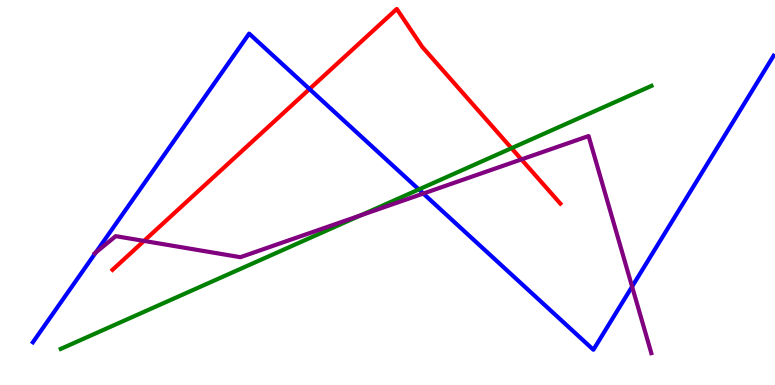[{'lines': ['blue', 'red'], 'intersections': [{'x': 3.99, 'y': 7.69}]}, {'lines': ['green', 'red'], 'intersections': [{'x': 6.6, 'y': 6.15}]}, {'lines': ['purple', 'red'], 'intersections': [{'x': 1.86, 'y': 3.74}, {'x': 6.73, 'y': 5.86}]}, {'lines': ['blue', 'green'], 'intersections': [{'x': 5.4, 'y': 5.08}]}, {'lines': ['blue', 'purple'], 'intersections': [{'x': 1.24, 'y': 3.44}, {'x': 5.46, 'y': 4.97}, {'x': 8.16, 'y': 2.56}]}, {'lines': ['green', 'purple'], 'intersections': [{'x': 4.66, 'y': 4.41}]}]